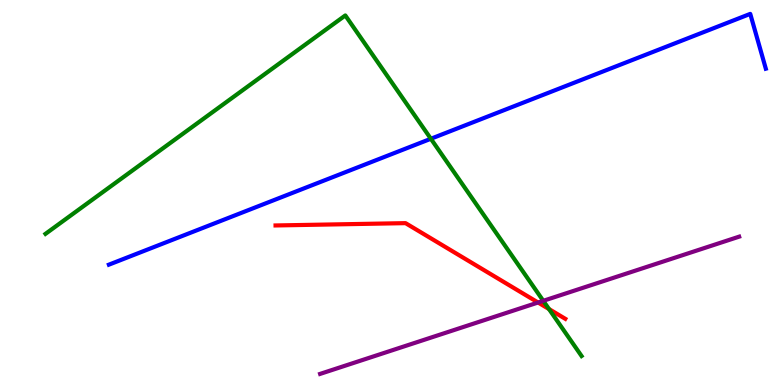[{'lines': ['blue', 'red'], 'intersections': []}, {'lines': ['green', 'red'], 'intersections': [{'x': 7.08, 'y': 1.97}]}, {'lines': ['purple', 'red'], 'intersections': [{'x': 6.94, 'y': 2.14}]}, {'lines': ['blue', 'green'], 'intersections': [{'x': 5.56, 'y': 6.4}]}, {'lines': ['blue', 'purple'], 'intersections': []}, {'lines': ['green', 'purple'], 'intersections': [{'x': 7.01, 'y': 2.19}]}]